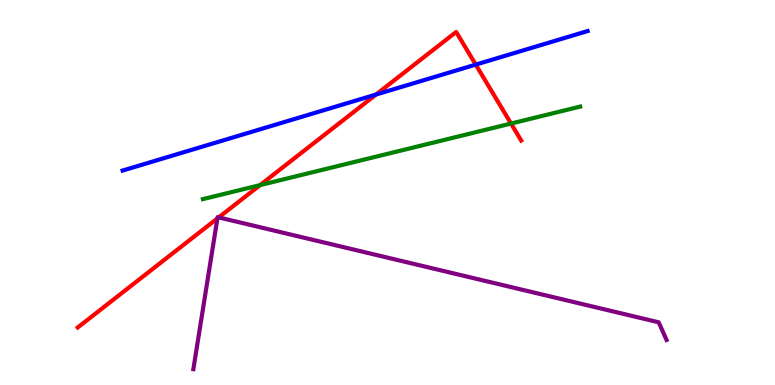[{'lines': ['blue', 'red'], 'intersections': [{'x': 4.85, 'y': 7.54}, {'x': 6.14, 'y': 8.32}]}, {'lines': ['green', 'red'], 'intersections': [{'x': 3.36, 'y': 5.19}, {'x': 6.59, 'y': 6.79}]}, {'lines': ['purple', 'red'], 'intersections': [{'x': 2.81, 'y': 4.33}, {'x': 2.82, 'y': 4.35}]}, {'lines': ['blue', 'green'], 'intersections': []}, {'lines': ['blue', 'purple'], 'intersections': []}, {'lines': ['green', 'purple'], 'intersections': []}]